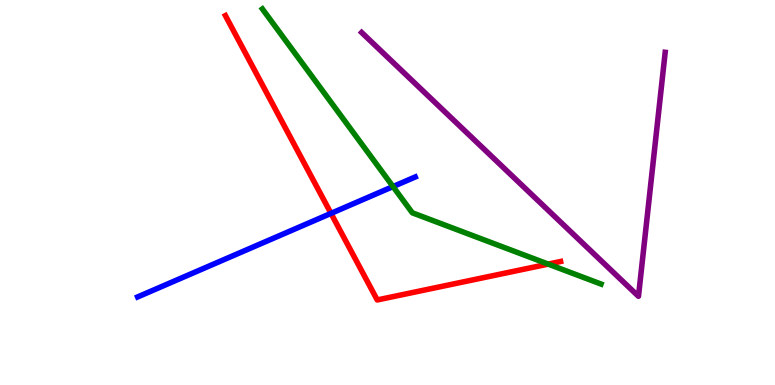[{'lines': ['blue', 'red'], 'intersections': [{'x': 4.27, 'y': 4.46}]}, {'lines': ['green', 'red'], 'intersections': [{'x': 7.07, 'y': 3.14}]}, {'lines': ['purple', 'red'], 'intersections': []}, {'lines': ['blue', 'green'], 'intersections': [{'x': 5.07, 'y': 5.15}]}, {'lines': ['blue', 'purple'], 'intersections': []}, {'lines': ['green', 'purple'], 'intersections': []}]